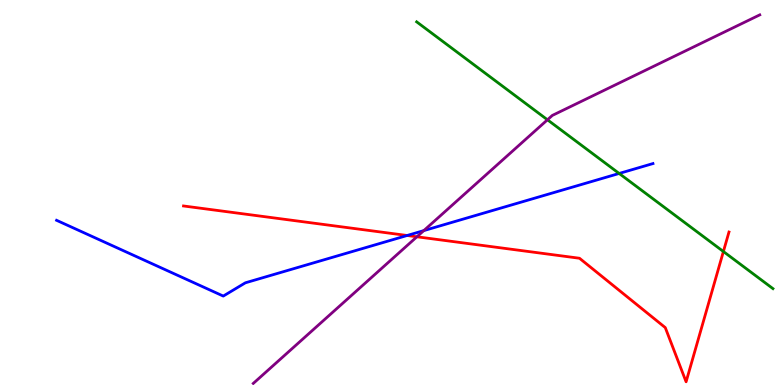[{'lines': ['blue', 'red'], 'intersections': [{'x': 5.25, 'y': 3.88}]}, {'lines': ['green', 'red'], 'intersections': [{'x': 9.33, 'y': 3.47}]}, {'lines': ['purple', 'red'], 'intersections': [{'x': 5.38, 'y': 3.85}]}, {'lines': ['blue', 'green'], 'intersections': [{'x': 7.99, 'y': 5.49}]}, {'lines': ['blue', 'purple'], 'intersections': [{'x': 5.47, 'y': 4.01}]}, {'lines': ['green', 'purple'], 'intersections': [{'x': 7.06, 'y': 6.89}]}]